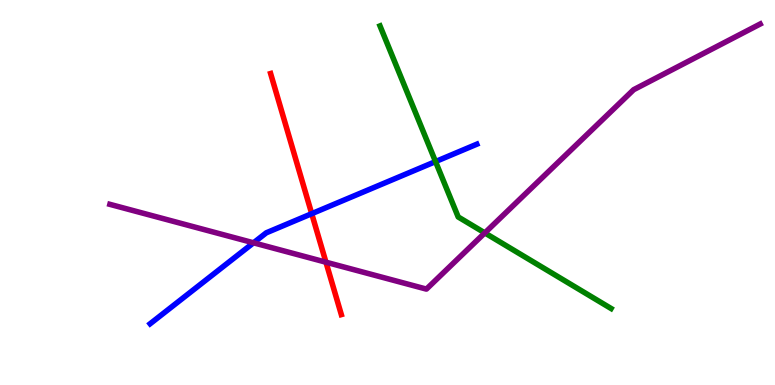[{'lines': ['blue', 'red'], 'intersections': [{'x': 4.02, 'y': 4.45}]}, {'lines': ['green', 'red'], 'intersections': []}, {'lines': ['purple', 'red'], 'intersections': [{'x': 4.21, 'y': 3.19}]}, {'lines': ['blue', 'green'], 'intersections': [{'x': 5.62, 'y': 5.8}]}, {'lines': ['blue', 'purple'], 'intersections': [{'x': 3.27, 'y': 3.69}]}, {'lines': ['green', 'purple'], 'intersections': [{'x': 6.26, 'y': 3.95}]}]